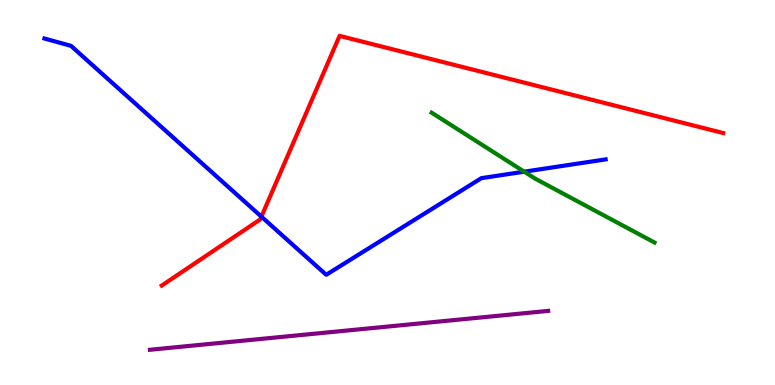[{'lines': ['blue', 'red'], 'intersections': [{'x': 3.37, 'y': 4.37}]}, {'lines': ['green', 'red'], 'intersections': []}, {'lines': ['purple', 'red'], 'intersections': []}, {'lines': ['blue', 'green'], 'intersections': [{'x': 6.76, 'y': 5.54}]}, {'lines': ['blue', 'purple'], 'intersections': []}, {'lines': ['green', 'purple'], 'intersections': []}]